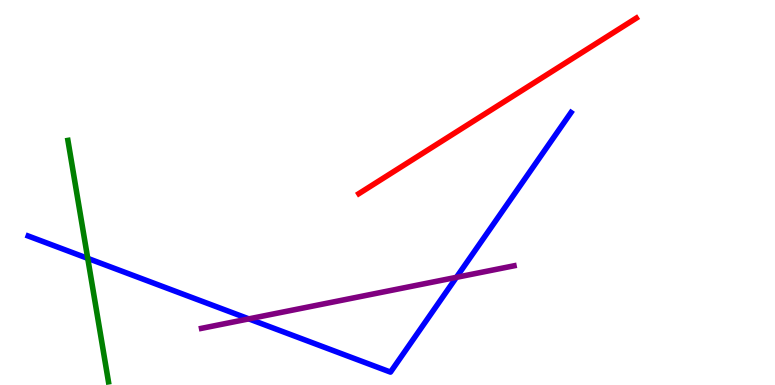[{'lines': ['blue', 'red'], 'intersections': []}, {'lines': ['green', 'red'], 'intersections': []}, {'lines': ['purple', 'red'], 'intersections': []}, {'lines': ['blue', 'green'], 'intersections': [{'x': 1.13, 'y': 3.29}]}, {'lines': ['blue', 'purple'], 'intersections': [{'x': 3.21, 'y': 1.72}, {'x': 5.89, 'y': 2.8}]}, {'lines': ['green', 'purple'], 'intersections': []}]